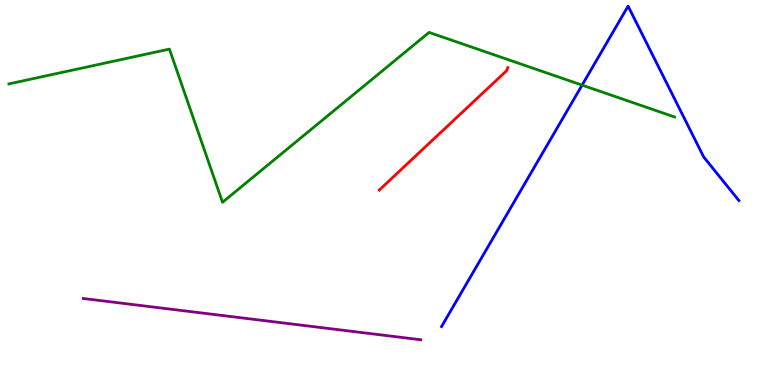[{'lines': ['blue', 'red'], 'intersections': []}, {'lines': ['green', 'red'], 'intersections': []}, {'lines': ['purple', 'red'], 'intersections': []}, {'lines': ['blue', 'green'], 'intersections': [{'x': 7.51, 'y': 7.79}]}, {'lines': ['blue', 'purple'], 'intersections': []}, {'lines': ['green', 'purple'], 'intersections': []}]